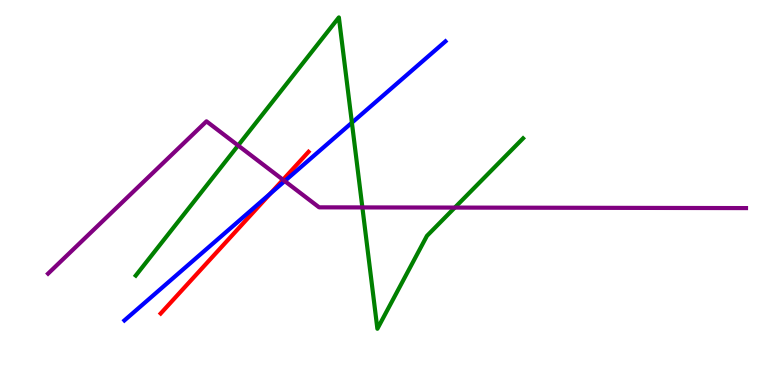[{'lines': ['blue', 'red'], 'intersections': [{'x': 3.49, 'y': 4.97}]}, {'lines': ['green', 'red'], 'intersections': []}, {'lines': ['purple', 'red'], 'intersections': [{'x': 3.65, 'y': 5.33}]}, {'lines': ['blue', 'green'], 'intersections': [{'x': 4.54, 'y': 6.81}]}, {'lines': ['blue', 'purple'], 'intersections': [{'x': 3.67, 'y': 5.3}]}, {'lines': ['green', 'purple'], 'intersections': [{'x': 3.07, 'y': 6.22}, {'x': 4.68, 'y': 4.61}, {'x': 5.87, 'y': 4.61}]}]